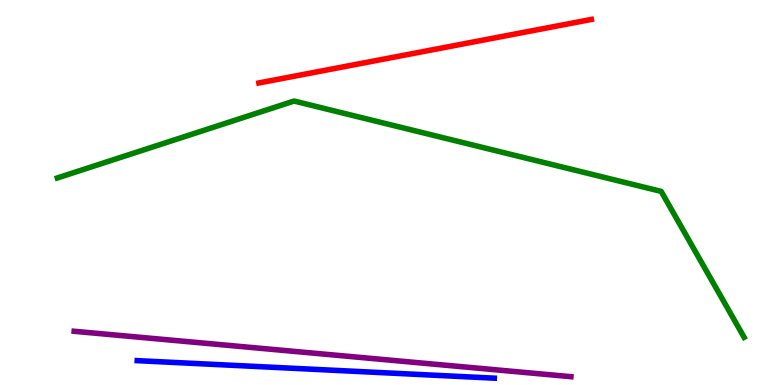[{'lines': ['blue', 'red'], 'intersections': []}, {'lines': ['green', 'red'], 'intersections': []}, {'lines': ['purple', 'red'], 'intersections': []}, {'lines': ['blue', 'green'], 'intersections': []}, {'lines': ['blue', 'purple'], 'intersections': []}, {'lines': ['green', 'purple'], 'intersections': []}]